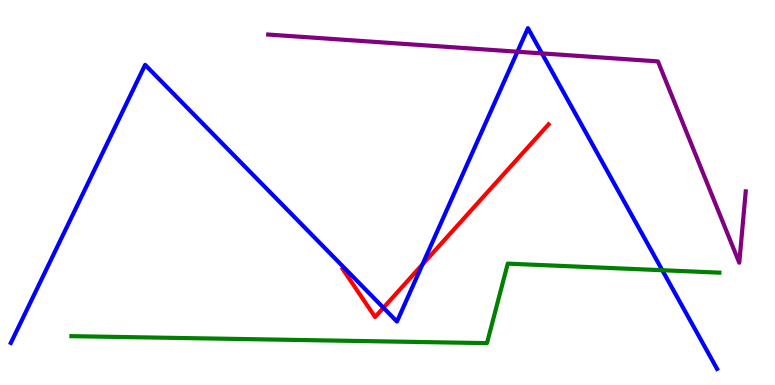[{'lines': ['blue', 'red'], 'intersections': [{'x': 4.95, 'y': 2.01}, {'x': 5.45, 'y': 3.13}]}, {'lines': ['green', 'red'], 'intersections': []}, {'lines': ['purple', 'red'], 'intersections': []}, {'lines': ['blue', 'green'], 'intersections': [{'x': 8.55, 'y': 2.98}]}, {'lines': ['blue', 'purple'], 'intersections': [{'x': 6.68, 'y': 8.66}, {'x': 6.99, 'y': 8.61}]}, {'lines': ['green', 'purple'], 'intersections': []}]